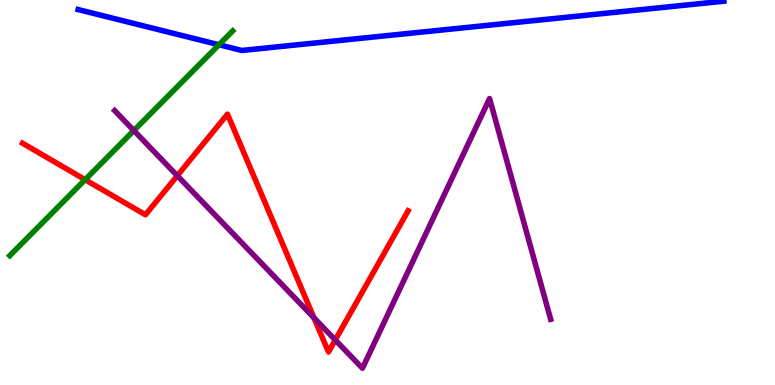[{'lines': ['blue', 'red'], 'intersections': []}, {'lines': ['green', 'red'], 'intersections': [{'x': 1.1, 'y': 5.33}]}, {'lines': ['purple', 'red'], 'intersections': [{'x': 2.29, 'y': 5.44}, {'x': 4.05, 'y': 1.74}, {'x': 4.33, 'y': 1.17}]}, {'lines': ['blue', 'green'], 'intersections': [{'x': 2.83, 'y': 8.84}]}, {'lines': ['blue', 'purple'], 'intersections': []}, {'lines': ['green', 'purple'], 'intersections': [{'x': 1.73, 'y': 6.61}]}]